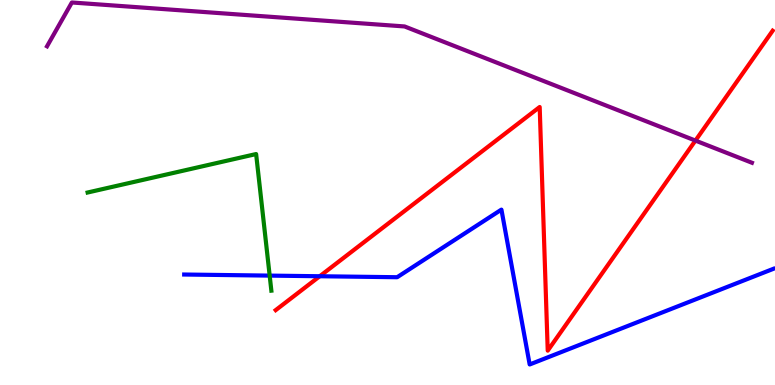[{'lines': ['blue', 'red'], 'intersections': [{'x': 4.13, 'y': 2.82}]}, {'lines': ['green', 'red'], 'intersections': []}, {'lines': ['purple', 'red'], 'intersections': [{'x': 8.97, 'y': 6.35}]}, {'lines': ['blue', 'green'], 'intersections': [{'x': 3.48, 'y': 2.84}]}, {'lines': ['blue', 'purple'], 'intersections': []}, {'lines': ['green', 'purple'], 'intersections': []}]